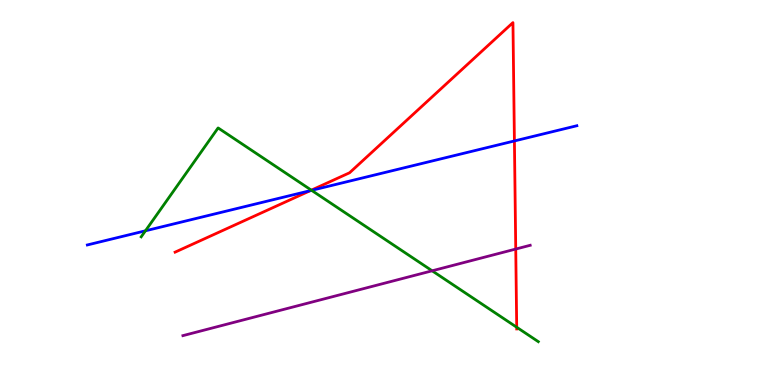[{'lines': ['blue', 'red'], 'intersections': [{'x': 4.0, 'y': 5.05}, {'x': 6.64, 'y': 6.34}]}, {'lines': ['green', 'red'], 'intersections': [{'x': 4.02, 'y': 5.06}, {'x': 6.67, 'y': 1.5}]}, {'lines': ['purple', 'red'], 'intersections': [{'x': 6.65, 'y': 3.53}]}, {'lines': ['blue', 'green'], 'intersections': [{'x': 1.88, 'y': 4.01}, {'x': 4.02, 'y': 5.06}]}, {'lines': ['blue', 'purple'], 'intersections': []}, {'lines': ['green', 'purple'], 'intersections': [{'x': 5.58, 'y': 2.97}]}]